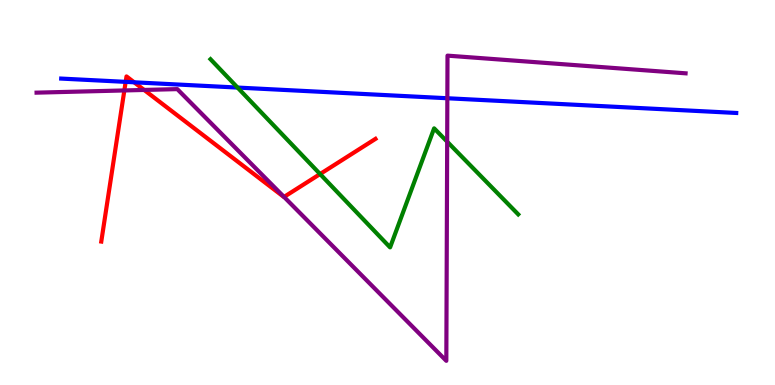[{'lines': ['blue', 'red'], 'intersections': [{'x': 1.62, 'y': 7.87}, {'x': 1.73, 'y': 7.86}]}, {'lines': ['green', 'red'], 'intersections': [{'x': 4.13, 'y': 5.48}]}, {'lines': ['purple', 'red'], 'intersections': [{'x': 1.6, 'y': 7.65}, {'x': 1.86, 'y': 7.66}, {'x': 3.66, 'y': 4.89}]}, {'lines': ['blue', 'green'], 'intersections': [{'x': 3.07, 'y': 7.73}]}, {'lines': ['blue', 'purple'], 'intersections': [{'x': 5.77, 'y': 7.45}]}, {'lines': ['green', 'purple'], 'intersections': [{'x': 5.77, 'y': 6.32}]}]